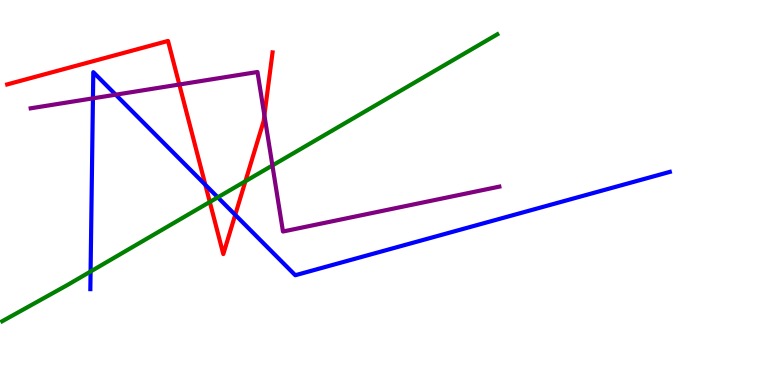[{'lines': ['blue', 'red'], 'intersections': [{'x': 2.65, 'y': 5.2}, {'x': 3.04, 'y': 4.42}]}, {'lines': ['green', 'red'], 'intersections': [{'x': 2.71, 'y': 4.75}, {'x': 3.17, 'y': 5.29}]}, {'lines': ['purple', 'red'], 'intersections': [{'x': 2.31, 'y': 7.8}, {'x': 3.41, 'y': 7.01}]}, {'lines': ['blue', 'green'], 'intersections': [{'x': 1.17, 'y': 2.95}, {'x': 2.81, 'y': 4.87}]}, {'lines': ['blue', 'purple'], 'intersections': [{'x': 1.2, 'y': 7.45}, {'x': 1.49, 'y': 7.54}]}, {'lines': ['green', 'purple'], 'intersections': [{'x': 3.52, 'y': 5.7}]}]